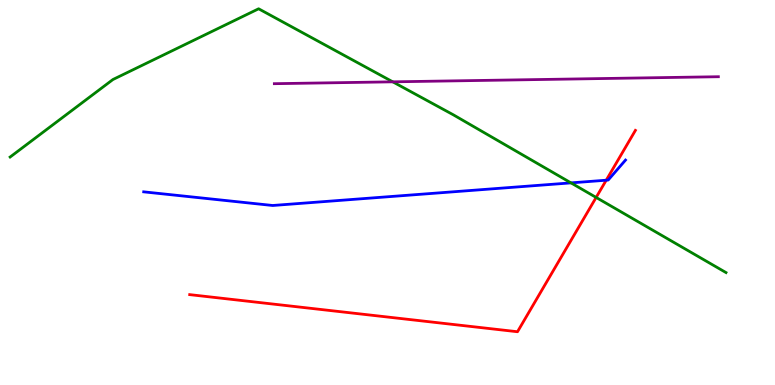[{'lines': ['blue', 'red'], 'intersections': [{'x': 7.82, 'y': 5.32}]}, {'lines': ['green', 'red'], 'intersections': [{'x': 7.69, 'y': 4.87}]}, {'lines': ['purple', 'red'], 'intersections': []}, {'lines': ['blue', 'green'], 'intersections': [{'x': 7.37, 'y': 5.25}]}, {'lines': ['blue', 'purple'], 'intersections': []}, {'lines': ['green', 'purple'], 'intersections': [{'x': 5.07, 'y': 7.87}]}]